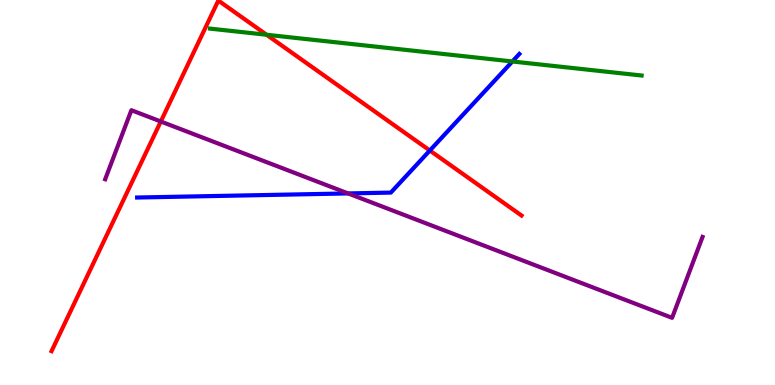[{'lines': ['blue', 'red'], 'intersections': [{'x': 5.55, 'y': 6.09}]}, {'lines': ['green', 'red'], 'intersections': [{'x': 3.44, 'y': 9.1}]}, {'lines': ['purple', 'red'], 'intersections': [{'x': 2.07, 'y': 6.84}]}, {'lines': ['blue', 'green'], 'intersections': [{'x': 6.61, 'y': 8.4}]}, {'lines': ['blue', 'purple'], 'intersections': [{'x': 4.49, 'y': 4.98}]}, {'lines': ['green', 'purple'], 'intersections': []}]